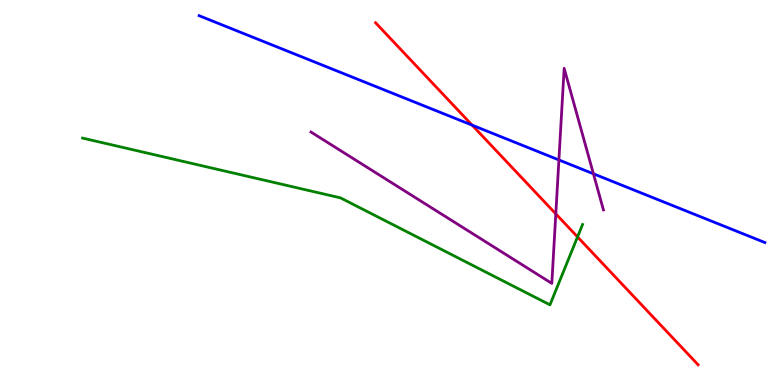[{'lines': ['blue', 'red'], 'intersections': [{'x': 6.09, 'y': 6.75}]}, {'lines': ['green', 'red'], 'intersections': [{'x': 7.45, 'y': 3.85}]}, {'lines': ['purple', 'red'], 'intersections': [{'x': 7.17, 'y': 4.44}]}, {'lines': ['blue', 'green'], 'intersections': []}, {'lines': ['blue', 'purple'], 'intersections': [{'x': 7.21, 'y': 5.85}, {'x': 7.66, 'y': 5.49}]}, {'lines': ['green', 'purple'], 'intersections': []}]